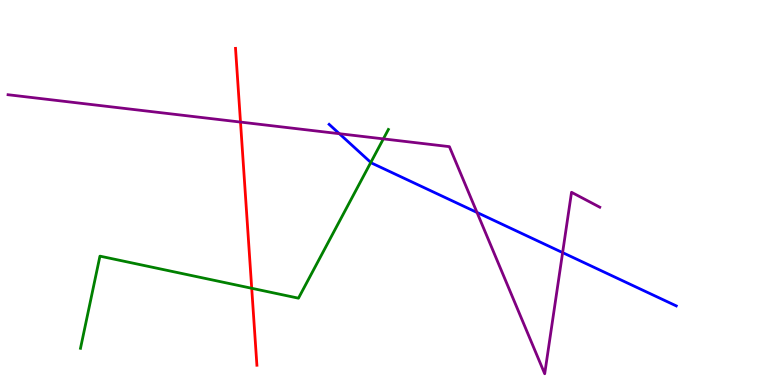[{'lines': ['blue', 'red'], 'intersections': []}, {'lines': ['green', 'red'], 'intersections': [{'x': 3.25, 'y': 2.51}]}, {'lines': ['purple', 'red'], 'intersections': [{'x': 3.1, 'y': 6.83}]}, {'lines': ['blue', 'green'], 'intersections': [{'x': 4.78, 'y': 5.78}]}, {'lines': ['blue', 'purple'], 'intersections': [{'x': 4.38, 'y': 6.53}, {'x': 6.15, 'y': 4.48}, {'x': 7.26, 'y': 3.44}]}, {'lines': ['green', 'purple'], 'intersections': [{'x': 4.95, 'y': 6.39}]}]